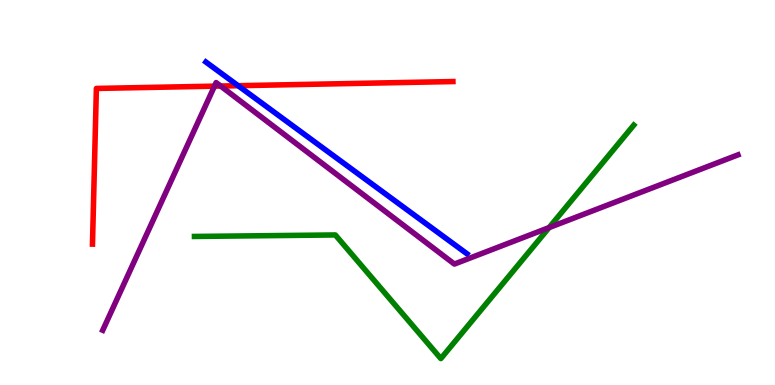[{'lines': ['blue', 'red'], 'intersections': [{'x': 3.07, 'y': 7.77}]}, {'lines': ['green', 'red'], 'intersections': []}, {'lines': ['purple', 'red'], 'intersections': [{'x': 2.77, 'y': 7.76}, {'x': 2.85, 'y': 7.77}]}, {'lines': ['blue', 'green'], 'intersections': []}, {'lines': ['blue', 'purple'], 'intersections': []}, {'lines': ['green', 'purple'], 'intersections': [{'x': 7.09, 'y': 4.09}]}]